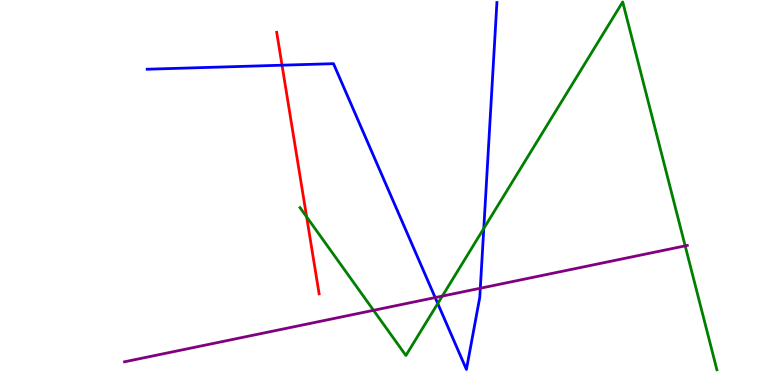[{'lines': ['blue', 'red'], 'intersections': [{'x': 3.64, 'y': 8.31}]}, {'lines': ['green', 'red'], 'intersections': [{'x': 3.96, 'y': 4.37}]}, {'lines': ['purple', 'red'], 'intersections': []}, {'lines': ['blue', 'green'], 'intersections': [{'x': 5.65, 'y': 2.12}, {'x': 6.24, 'y': 4.07}]}, {'lines': ['blue', 'purple'], 'intersections': [{'x': 5.62, 'y': 2.27}, {'x': 6.2, 'y': 2.51}]}, {'lines': ['green', 'purple'], 'intersections': [{'x': 4.82, 'y': 1.94}, {'x': 5.71, 'y': 2.31}, {'x': 8.84, 'y': 3.61}]}]